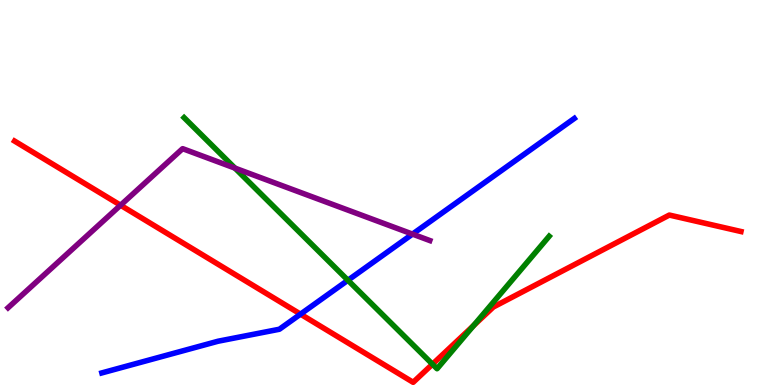[{'lines': ['blue', 'red'], 'intersections': [{'x': 3.88, 'y': 1.84}]}, {'lines': ['green', 'red'], 'intersections': [{'x': 5.58, 'y': 0.541}, {'x': 6.11, 'y': 1.54}]}, {'lines': ['purple', 'red'], 'intersections': [{'x': 1.56, 'y': 4.67}]}, {'lines': ['blue', 'green'], 'intersections': [{'x': 4.49, 'y': 2.72}]}, {'lines': ['blue', 'purple'], 'intersections': [{'x': 5.32, 'y': 3.92}]}, {'lines': ['green', 'purple'], 'intersections': [{'x': 3.03, 'y': 5.63}]}]